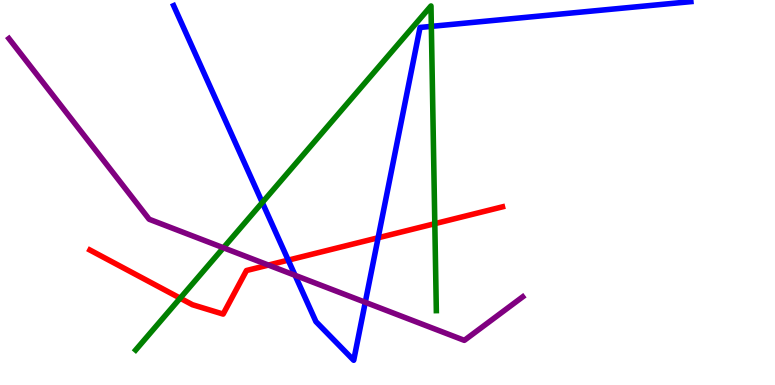[{'lines': ['blue', 'red'], 'intersections': [{'x': 3.72, 'y': 3.24}, {'x': 4.88, 'y': 3.82}]}, {'lines': ['green', 'red'], 'intersections': [{'x': 2.32, 'y': 2.26}, {'x': 5.61, 'y': 4.19}]}, {'lines': ['purple', 'red'], 'intersections': [{'x': 3.46, 'y': 3.12}]}, {'lines': ['blue', 'green'], 'intersections': [{'x': 3.38, 'y': 4.74}, {'x': 5.57, 'y': 9.32}]}, {'lines': ['blue', 'purple'], 'intersections': [{'x': 3.81, 'y': 2.85}, {'x': 4.71, 'y': 2.15}]}, {'lines': ['green', 'purple'], 'intersections': [{'x': 2.88, 'y': 3.56}]}]